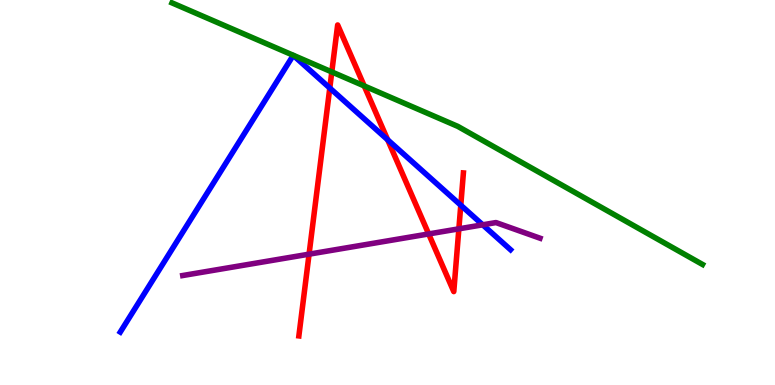[{'lines': ['blue', 'red'], 'intersections': [{'x': 4.26, 'y': 7.71}, {'x': 5.0, 'y': 6.37}, {'x': 5.95, 'y': 4.67}]}, {'lines': ['green', 'red'], 'intersections': [{'x': 4.28, 'y': 8.13}, {'x': 4.7, 'y': 7.77}]}, {'lines': ['purple', 'red'], 'intersections': [{'x': 3.99, 'y': 3.4}, {'x': 5.53, 'y': 3.92}, {'x': 5.92, 'y': 4.06}]}, {'lines': ['blue', 'green'], 'intersections': []}, {'lines': ['blue', 'purple'], 'intersections': [{'x': 6.23, 'y': 4.16}]}, {'lines': ['green', 'purple'], 'intersections': []}]